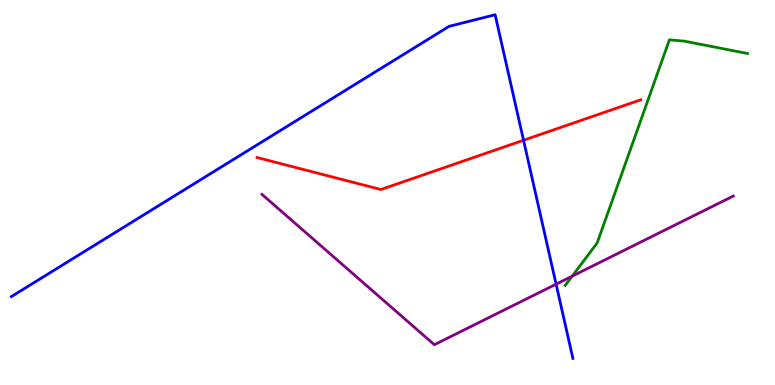[{'lines': ['blue', 'red'], 'intersections': [{'x': 6.76, 'y': 6.36}]}, {'lines': ['green', 'red'], 'intersections': []}, {'lines': ['purple', 'red'], 'intersections': []}, {'lines': ['blue', 'green'], 'intersections': []}, {'lines': ['blue', 'purple'], 'intersections': [{'x': 7.18, 'y': 2.62}]}, {'lines': ['green', 'purple'], 'intersections': [{'x': 7.38, 'y': 2.83}]}]